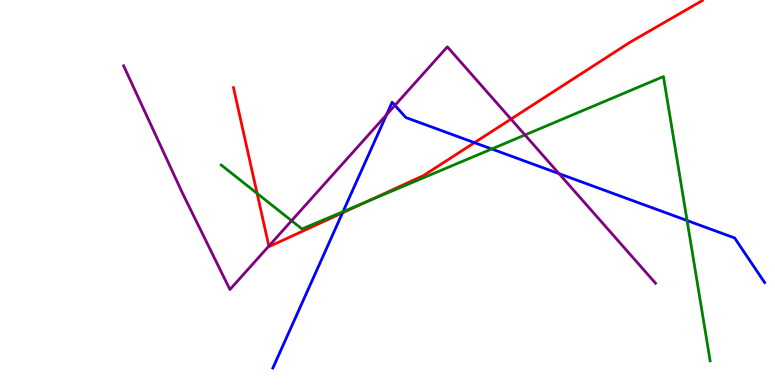[{'lines': ['blue', 'red'], 'intersections': [{'x': 4.42, 'y': 4.47}, {'x': 6.12, 'y': 6.29}]}, {'lines': ['green', 'red'], 'intersections': [{'x': 3.32, 'y': 4.98}, {'x': 4.73, 'y': 4.76}]}, {'lines': ['purple', 'red'], 'intersections': [{'x': 3.47, 'y': 3.61}, {'x': 6.59, 'y': 6.91}]}, {'lines': ['blue', 'green'], 'intersections': [{'x': 4.43, 'y': 4.5}, {'x': 6.34, 'y': 6.13}, {'x': 8.87, 'y': 4.27}]}, {'lines': ['blue', 'purple'], 'intersections': [{'x': 4.99, 'y': 7.02}, {'x': 5.1, 'y': 7.26}, {'x': 7.21, 'y': 5.49}]}, {'lines': ['green', 'purple'], 'intersections': [{'x': 3.76, 'y': 4.27}, {'x': 6.77, 'y': 6.49}]}]